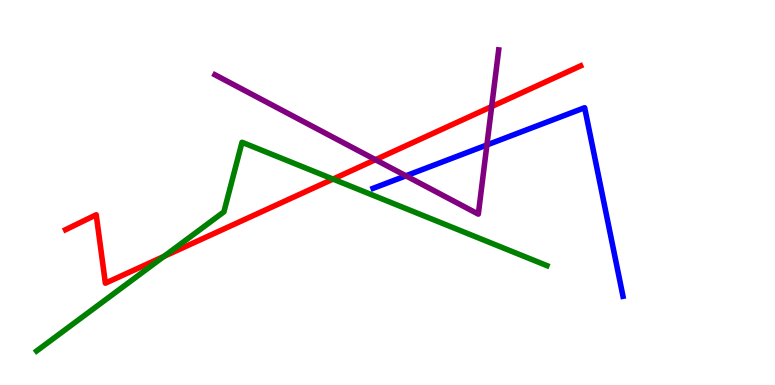[{'lines': ['blue', 'red'], 'intersections': []}, {'lines': ['green', 'red'], 'intersections': [{'x': 2.12, 'y': 3.34}, {'x': 4.3, 'y': 5.35}]}, {'lines': ['purple', 'red'], 'intersections': [{'x': 4.84, 'y': 5.85}, {'x': 6.34, 'y': 7.23}]}, {'lines': ['blue', 'green'], 'intersections': []}, {'lines': ['blue', 'purple'], 'intersections': [{'x': 5.24, 'y': 5.43}, {'x': 6.28, 'y': 6.23}]}, {'lines': ['green', 'purple'], 'intersections': []}]